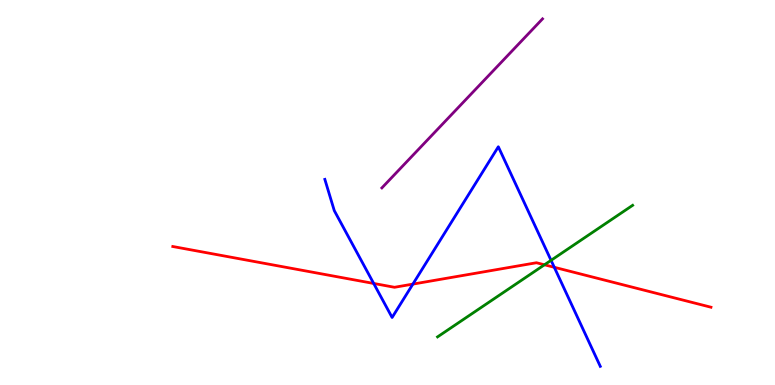[{'lines': ['blue', 'red'], 'intersections': [{'x': 4.82, 'y': 2.64}, {'x': 5.33, 'y': 2.62}, {'x': 7.15, 'y': 3.06}]}, {'lines': ['green', 'red'], 'intersections': [{'x': 7.03, 'y': 3.12}]}, {'lines': ['purple', 'red'], 'intersections': []}, {'lines': ['blue', 'green'], 'intersections': [{'x': 7.11, 'y': 3.24}]}, {'lines': ['blue', 'purple'], 'intersections': []}, {'lines': ['green', 'purple'], 'intersections': []}]